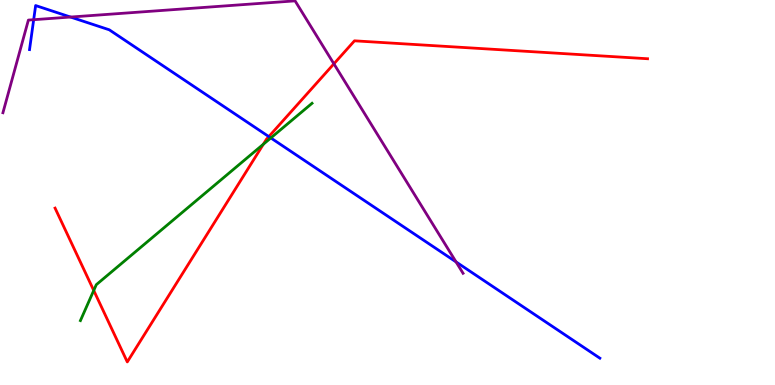[{'lines': ['blue', 'red'], 'intersections': [{'x': 3.47, 'y': 6.45}]}, {'lines': ['green', 'red'], 'intersections': [{'x': 1.21, 'y': 2.46}, {'x': 3.4, 'y': 6.25}]}, {'lines': ['purple', 'red'], 'intersections': [{'x': 4.31, 'y': 8.34}]}, {'lines': ['blue', 'green'], 'intersections': [{'x': 3.49, 'y': 6.42}]}, {'lines': ['blue', 'purple'], 'intersections': [{'x': 0.435, 'y': 9.49}, {'x': 0.91, 'y': 9.56}, {'x': 5.88, 'y': 3.2}]}, {'lines': ['green', 'purple'], 'intersections': []}]